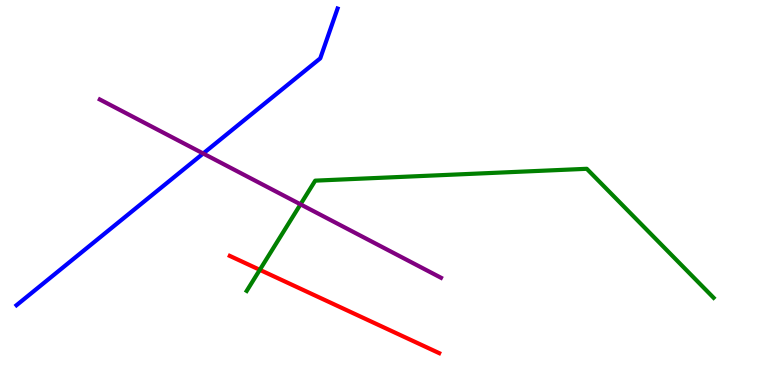[{'lines': ['blue', 'red'], 'intersections': []}, {'lines': ['green', 'red'], 'intersections': [{'x': 3.35, 'y': 2.99}]}, {'lines': ['purple', 'red'], 'intersections': []}, {'lines': ['blue', 'green'], 'intersections': []}, {'lines': ['blue', 'purple'], 'intersections': [{'x': 2.62, 'y': 6.01}]}, {'lines': ['green', 'purple'], 'intersections': [{'x': 3.88, 'y': 4.69}]}]